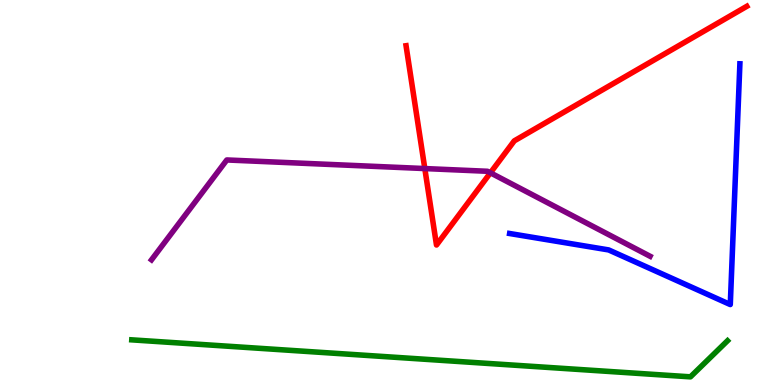[{'lines': ['blue', 'red'], 'intersections': []}, {'lines': ['green', 'red'], 'intersections': []}, {'lines': ['purple', 'red'], 'intersections': [{'x': 5.48, 'y': 5.62}, {'x': 6.33, 'y': 5.51}]}, {'lines': ['blue', 'green'], 'intersections': []}, {'lines': ['blue', 'purple'], 'intersections': []}, {'lines': ['green', 'purple'], 'intersections': []}]